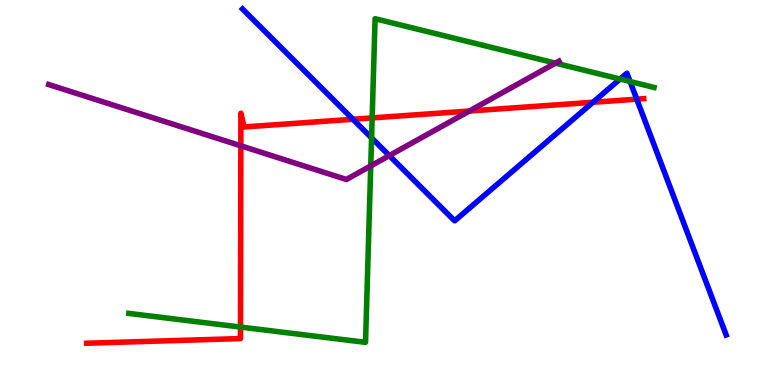[{'lines': ['blue', 'red'], 'intersections': [{'x': 4.55, 'y': 6.9}, {'x': 7.65, 'y': 7.34}, {'x': 8.22, 'y': 7.42}]}, {'lines': ['green', 'red'], 'intersections': [{'x': 3.1, 'y': 1.5}, {'x': 4.8, 'y': 6.94}]}, {'lines': ['purple', 'red'], 'intersections': [{'x': 3.11, 'y': 6.21}, {'x': 6.06, 'y': 7.12}]}, {'lines': ['blue', 'green'], 'intersections': [{'x': 4.79, 'y': 6.42}, {'x': 8.0, 'y': 7.95}, {'x': 8.13, 'y': 7.88}]}, {'lines': ['blue', 'purple'], 'intersections': [{'x': 5.02, 'y': 5.96}]}, {'lines': ['green', 'purple'], 'intersections': [{'x': 4.78, 'y': 5.69}, {'x': 7.17, 'y': 8.36}]}]